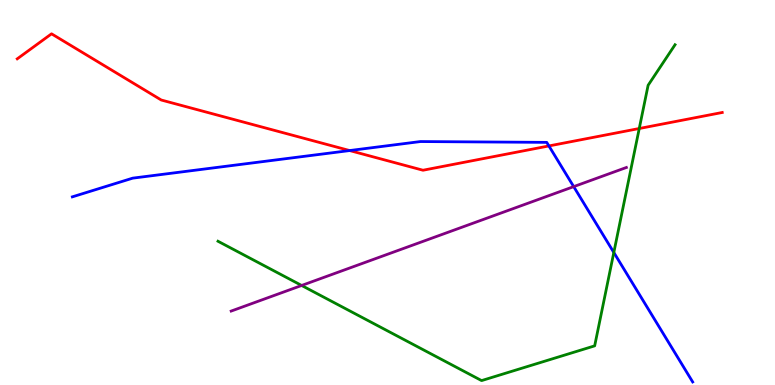[{'lines': ['blue', 'red'], 'intersections': [{'x': 4.51, 'y': 6.09}, {'x': 7.08, 'y': 6.21}]}, {'lines': ['green', 'red'], 'intersections': [{'x': 8.25, 'y': 6.66}]}, {'lines': ['purple', 'red'], 'intersections': []}, {'lines': ['blue', 'green'], 'intersections': [{'x': 7.92, 'y': 3.44}]}, {'lines': ['blue', 'purple'], 'intersections': [{'x': 7.4, 'y': 5.15}]}, {'lines': ['green', 'purple'], 'intersections': [{'x': 3.89, 'y': 2.59}]}]